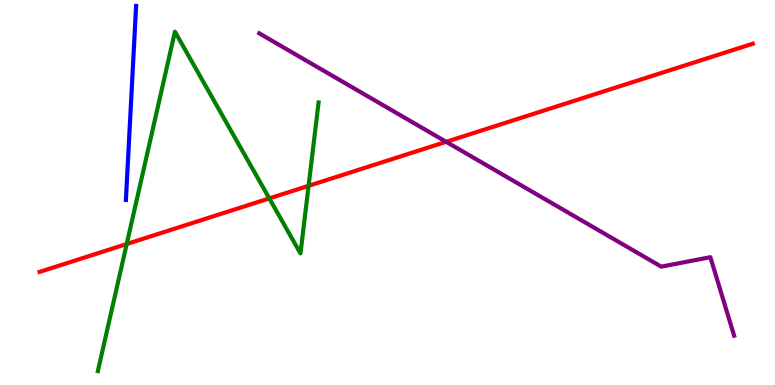[{'lines': ['blue', 'red'], 'intersections': []}, {'lines': ['green', 'red'], 'intersections': [{'x': 1.63, 'y': 3.66}, {'x': 3.48, 'y': 4.85}, {'x': 3.98, 'y': 5.17}]}, {'lines': ['purple', 'red'], 'intersections': [{'x': 5.76, 'y': 6.32}]}, {'lines': ['blue', 'green'], 'intersections': []}, {'lines': ['blue', 'purple'], 'intersections': []}, {'lines': ['green', 'purple'], 'intersections': []}]